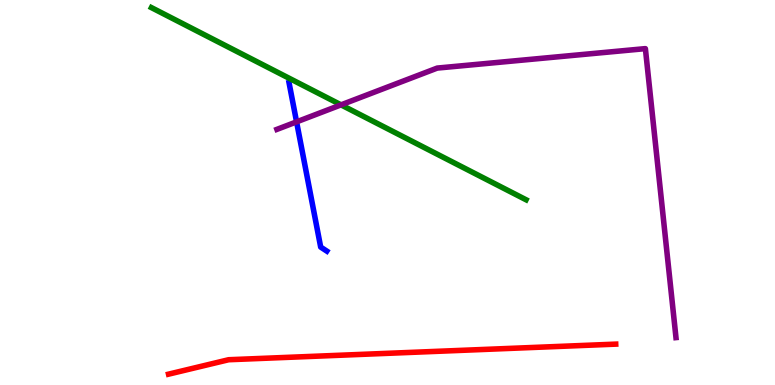[{'lines': ['blue', 'red'], 'intersections': []}, {'lines': ['green', 'red'], 'intersections': []}, {'lines': ['purple', 'red'], 'intersections': []}, {'lines': ['blue', 'green'], 'intersections': []}, {'lines': ['blue', 'purple'], 'intersections': [{'x': 3.83, 'y': 6.83}]}, {'lines': ['green', 'purple'], 'intersections': [{'x': 4.4, 'y': 7.28}]}]